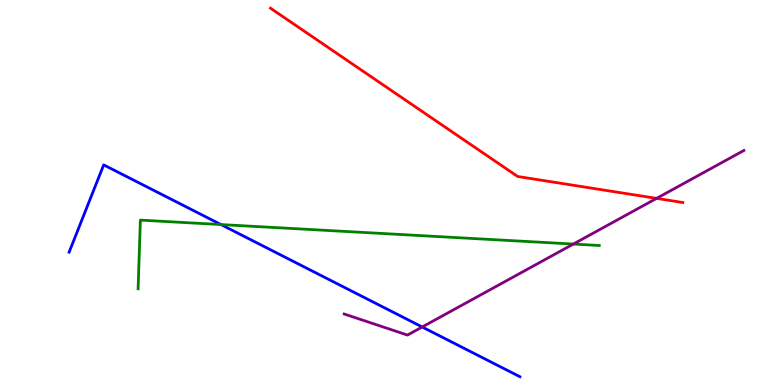[{'lines': ['blue', 'red'], 'intersections': []}, {'lines': ['green', 'red'], 'intersections': []}, {'lines': ['purple', 'red'], 'intersections': [{'x': 8.47, 'y': 4.85}]}, {'lines': ['blue', 'green'], 'intersections': [{'x': 2.85, 'y': 4.17}]}, {'lines': ['blue', 'purple'], 'intersections': [{'x': 5.45, 'y': 1.51}]}, {'lines': ['green', 'purple'], 'intersections': [{'x': 7.4, 'y': 3.66}]}]